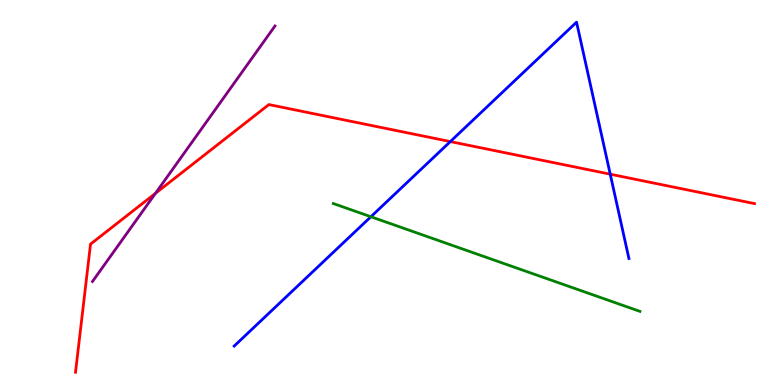[{'lines': ['blue', 'red'], 'intersections': [{'x': 5.81, 'y': 6.32}, {'x': 7.87, 'y': 5.48}]}, {'lines': ['green', 'red'], 'intersections': []}, {'lines': ['purple', 'red'], 'intersections': [{'x': 2.01, 'y': 4.98}]}, {'lines': ['blue', 'green'], 'intersections': [{'x': 4.79, 'y': 4.37}]}, {'lines': ['blue', 'purple'], 'intersections': []}, {'lines': ['green', 'purple'], 'intersections': []}]